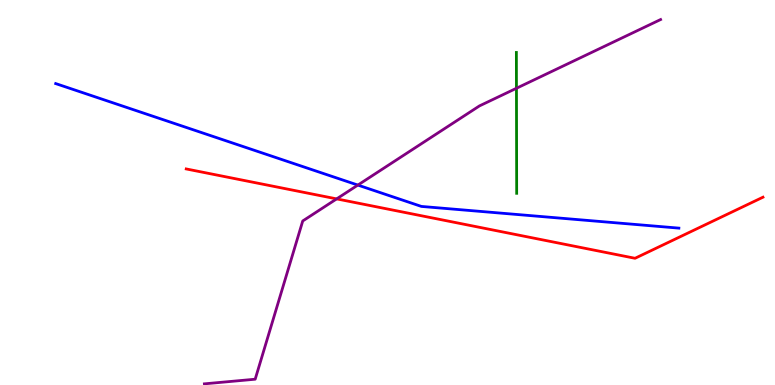[{'lines': ['blue', 'red'], 'intersections': []}, {'lines': ['green', 'red'], 'intersections': []}, {'lines': ['purple', 'red'], 'intersections': [{'x': 4.34, 'y': 4.83}]}, {'lines': ['blue', 'green'], 'intersections': []}, {'lines': ['blue', 'purple'], 'intersections': [{'x': 4.62, 'y': 5.19}]}, {'lines': ['green', 'purple'], 'intersections': [{'x': 6.66, 'y': 7.71}]}]